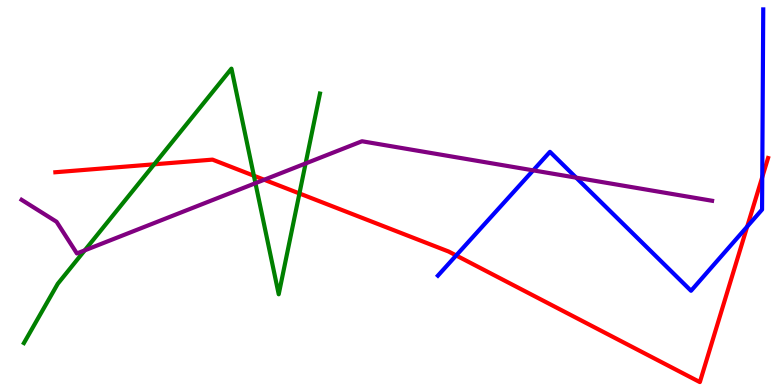[{'lines': ['blue', 'red'], 'intersections': [{'x': 5.89, 'y': 3.36}, {'x': 9.64, 'y': 4.12}, {'x': 9.84, 'y': 5.4}]}, {'lines': ['green', 'red'], 'intersections': [{'x': 1.99, 'y': 5.73}, {'x': 3.28, 'y': 5.44}, {'x': 3.86, 'y': 4.98}]}, {'lines': ['purple', 'red'], 'intersections': [{'x': 3.41, 'y': 5.33}]}, {'lines': ['blue', 'green'], 'intersections': []}, {'lines': ['blue', 'purple'], 'intersections': [{'x': 6.88, 'y': 5.58}, {'x': 7.43, 'y': 5.39}]}, {'lines': ['green', 'purple'], 'intersections': [{'x': 1.09, 'y': 3.5}, {'x': 3.3, 'y': 5.24}, {'x': 3.94, 'y': 5.75}]}]